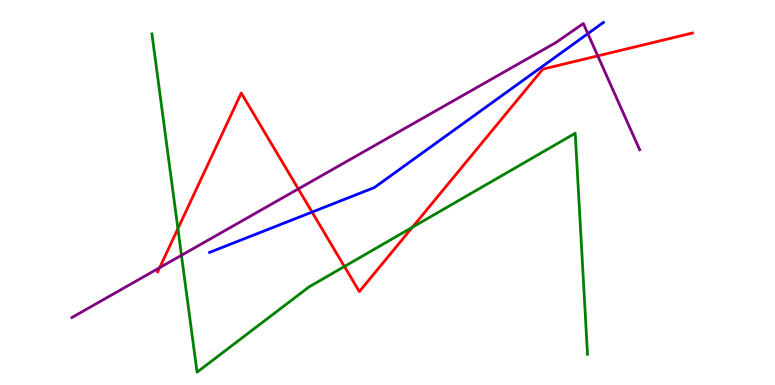[{'lines': ['blue', 'red'], 'intersections': [{'x': 4.03, 'y': 4.49}]}, {'lines': ['green', 'red'], 'intersections': [{'x': 2.3, 'y': 4.06}, {'x': 4.44, 'y': 3.08}, {'x': 5.32, 'y': 4.1}]}, {'lines': ['purple', 'red'], 'intersections': [{'x': 2.06, 'y': 3.05}, {'x': 3.85, 'y': 5.09}, {'x': 7.71, 'y': 8.55}]}, {'lines': ['blue', 'green'], 'intersections': []}, {'lines': ['blue', 'purple'], 'intersections': [{'x': 7.59, 'y': 9.13}]}, {'lines': ['green', 'purple'], 'intersections': [{'x': 2.34, 'y': 3.37}]}]